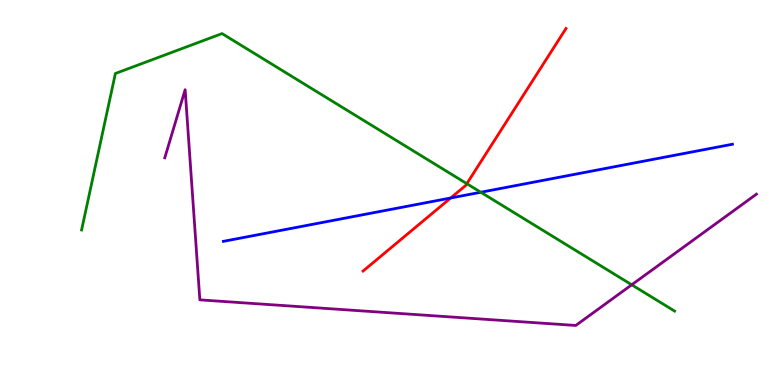[{'lines': ['blue', 'red'], 'intersections': [{'x': 5.82, 'y': 4.86}]}, {'lines': ['green', 'red'], 'intersections': [{'x': 6.02, 'y': 5.23}]}, {'lines': ['purple', 'red'], 'intersections': []}, {'lines': ['blue', 'green'], 'intersections': [{'x': 6.2, 'y': 5.01}]}, {'lines': ['blue', 'purple'], 'intersections': []}, {'lines': ['green', 'purple'], 'intersections': [{'x': 8.15, 'y': 2.6}]}]